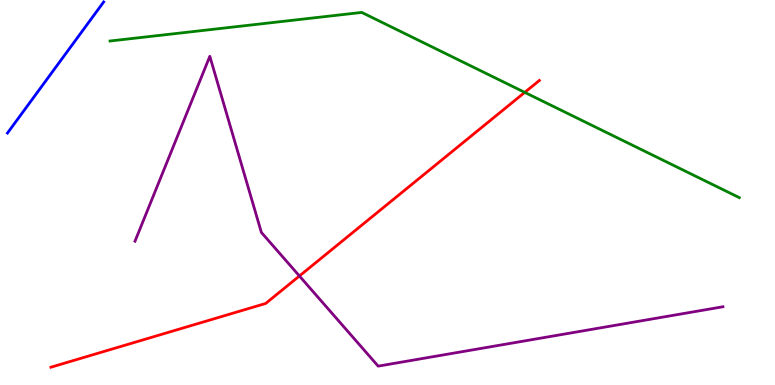[{'lines': ['blue', 'red'], 'intersections': []}, {'lines': ['green', 'red'], 'intersections': [{'x': 6.77, 'y': 7.6}]}, {'lines': ['purple', 'red'], 'intersections': [{'x': 3.86, 'y': 2.83}]}, {'lines': ['blue', 'green'], 'intersections': []}, {'lines': ['blue', 'purple'], 'intersections': []}, {'lines': ['green', 'purple'], 'intersections': []}]